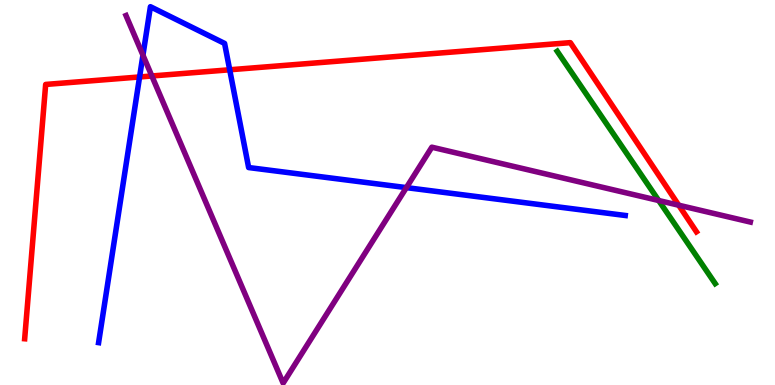[{'lines': ['blue', 'red'], 'intersections': [{'x': 1.8, 'y': 8.0}, {'x': 2.96, 'y': 8.19}]}, {'lines': ['green', 'red'], 'intersections': []}, {'lines': ['purple', 'red'], 'intersections': [{'x': 1.96, 'y': 8.03}, {'x': 8.76, 'y': 4.67}]}, {'lines': ['blue', 'green'], 'intersections': []}, {'lines': ['blue', 'purple'], 'intersections': [{'x': 1.84, 'y': 8.57}, {'x': 5.24, 'y': 5.13}]}, {'lines': ['green', 'purple'], 'intersections': [{'x': 8.5, 'y': 4.79}]}]